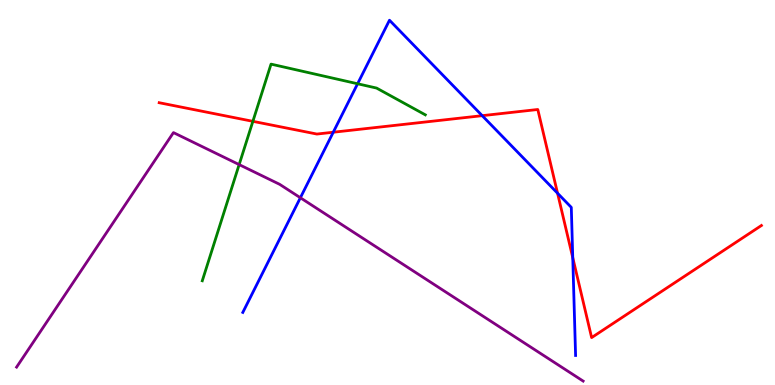[{'lines': ['blue', 'red'], 'intersections': [{'x': 4.3, 'y': 6.57}, {'x': 6.22, 'y': 7.0}, {'x': 7.19, 'y': 4.98}, {'x': 7.39, 'y': 3.31}]}, {'lines': ['green', 'red'], 'intersections': [{'x': 3.26, 'y': 6.85}]}, {'lines': ['purple', 'red'], 'intersections': []}, {'lines': ['blue', 'green'], 'intersections': [{'x': 4.61, 'y': 7.82}]}, {'lines': ['blue', 'purple'], 'intersections': [{'x': 3.88, 'y': 4.86}]}, {'lines': ['green', 'purple'], 'intersections': [{'x': 3.09, 'y': 5.72}]}]